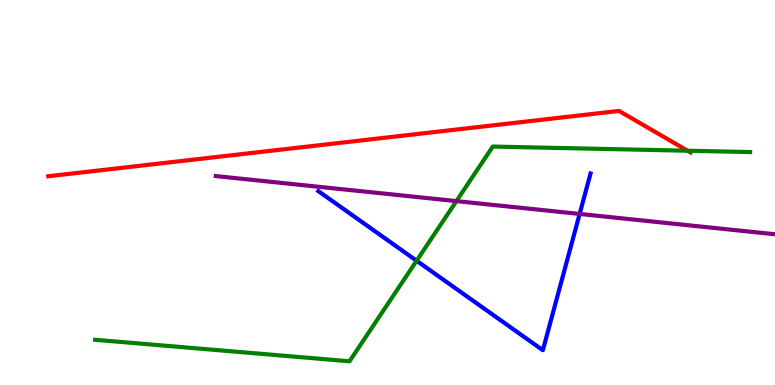[{'lines': ['blue', 'red'], 'intersections': []}, {'lines': ['green', 'red'], 'intersections': [{'x': 8.87, 'y': 6.09}]}, {'lines': ['purple', 'red'], 'intersections': []}, {'lines': ['blue', 'green'], 'intersections': [{'x': 5.38, 'y': 3.23}]}, {'lines': ['blue', 'purple'], 'intersections': [{'x': 7.48, 'y': 4.44}]}, {'lines': ['green', 'purple'], 'intersections': [{'x': 5.89, 'y': 4.78}]}]